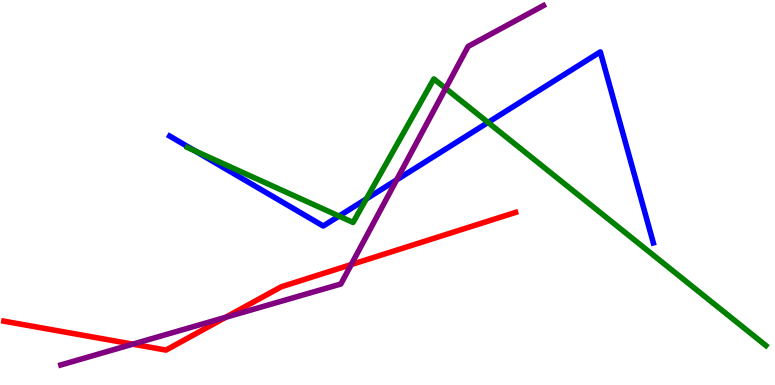[{'lines': ['blue', 'red'], 'intersections': []}, {'lines': ['green', 'red'], 'intersections': []}, {'lines': ['purple', 'red'], 'intersections': [{'x': 1.71, 'y': 1.06}, {'x': 2.91, 'y': 1.76}, {'x': 4.53, 'y': 3.13}]}, {'lines': ['blue', 'green'], 'intersections': [{'x': 2.52, 'y': 6.08}, {'x': 4.37, 'y': 4.39}, {'x': 4.73, 'y': 4.83}, {'x': 6.3, 'y': 6.82}]}, {'lines': ['blue', 'purple'], 'intersections': [{'x': 5.12, 'y': 5.33}]}, {'lines': ['green', 'purple'], 'intersections': [{'x': 5.75, 'y': 7.7}]}]